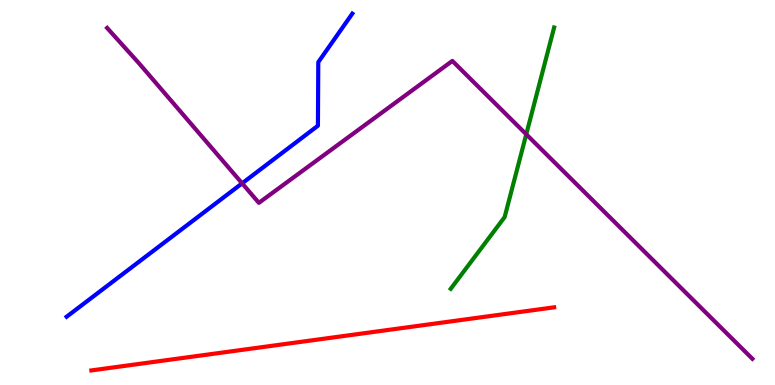[{'lines': ['blue', 'red'], 'intersections': []}, {'lines': ['green', 'red'], 'intersections': []}, {'lines': ['purple', 'red'], 'intersections': []}, {'lines': ['blue', 'green'], 'intersections': []}, {'lines': ['blue', 'purple'], 'intersections': [{'x': 3.12, 'y': 5.24}]}, {'lines': ['green', 'purple'], 'intersections': [{'x': 6.79, 'y': 6.51}]}]